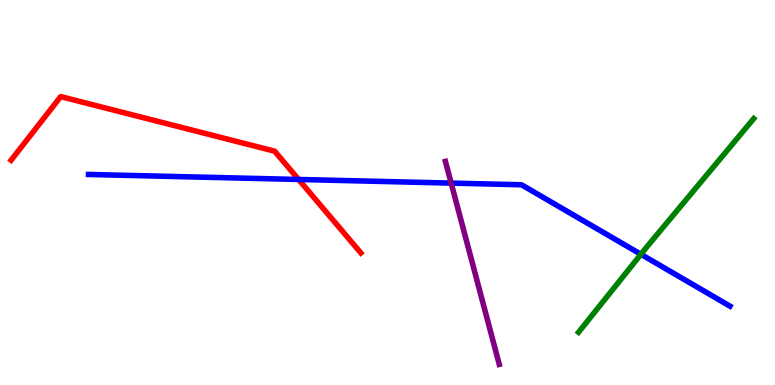[{'lines': ['blue', 'red'], 'intersections': [{'x': 3.85, 'y': 5.34}]}, {'lines': ['green', 'red'], 'intersections': []}, {'lines': ['purple', 'red'], 'intersections': []}, {'lines': ['blue', 'green'], 'intersections': [{'x': 8.27, 'y': 3.39}]}, {'lines': ['blue', 'purple'], 'intersections': [{'x': 5.82, 'y': 5.24}]}, {'lines': ['green', 'purple'], 'intersections': []}]